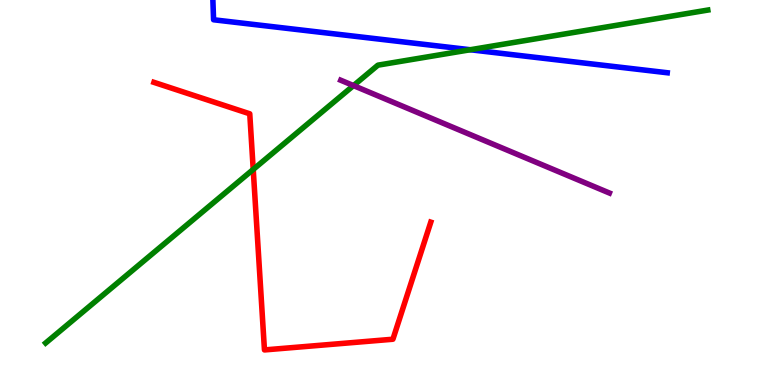[{'lines': ['blue', 'red'], 'intersections': []}, {'lines': ['green', 'red'], 'intersections': [{'x': 3.27, 'y': 5.6}]}, {'lines': ['purple', 'red'], 'intersections': []}, {'lines': ['blue', 'green'], 'intersections': [{'x': 6.07, 'y': 8.71}]}, {'lines': ['blue', 'purple'], 'intersections': []}, {'lines': ['green', 'purple'], 'intersections': [{'x': 4.56, 'y': 7.78}]}]